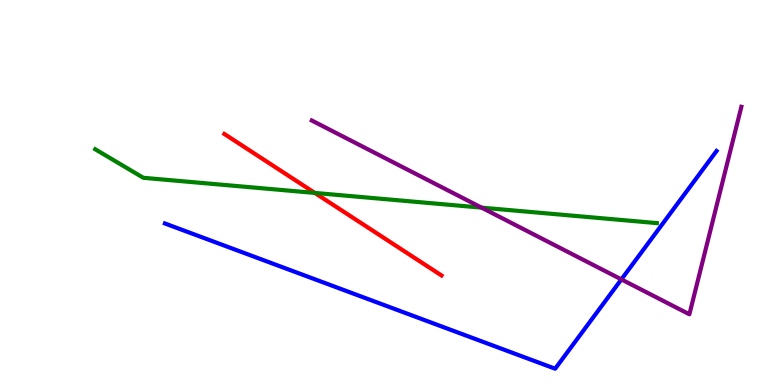[{'lines': ['blue', 'red'], 'intersections': []}, {'lines': ['green', 'red'], 'intersections': [{'x': 4.06, 'y': 4.99}]}, {'lines': ['purple', 'red'], 'intersections': []}, {'lines': ['blue', 'green'], 'intersections': []}, {'lines': ['blue', 'purple'], 'intersections': [{'x': 8.02, 'y': 2.74}]}, {'lines': ['green', 'purple'], 'intersections': [{'x': 6.21, 'y': 4.61}]}]